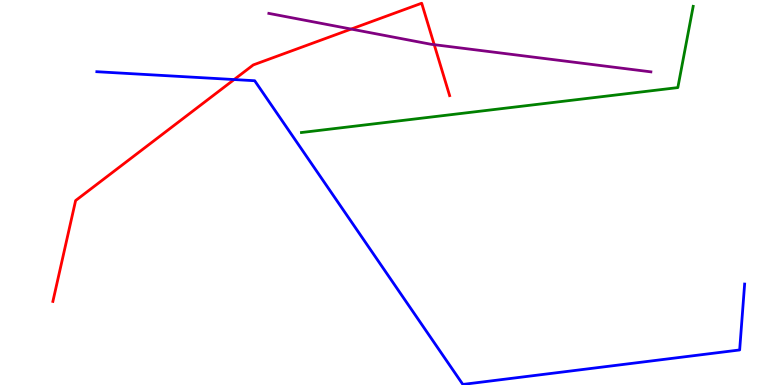[{'lines': ['blue', 'red'], 'intersections': [{'x': 3.02, 'y': 7.93}]}, {'lines': ['green', 'red'], 'intersections': []}, {'lines': ['purple', 'red'], 'intersections': [{'x': 4.53, 'y': 9.25}, {'x': 5.6, 'y': 8.84}]}, {'lines': ['blue', 'green'], 'intersections': []}, {'lines': ['blue', 'purple'], 'intersections': []}, {'lines': ['green', 'purple'], 'intersections': []}]